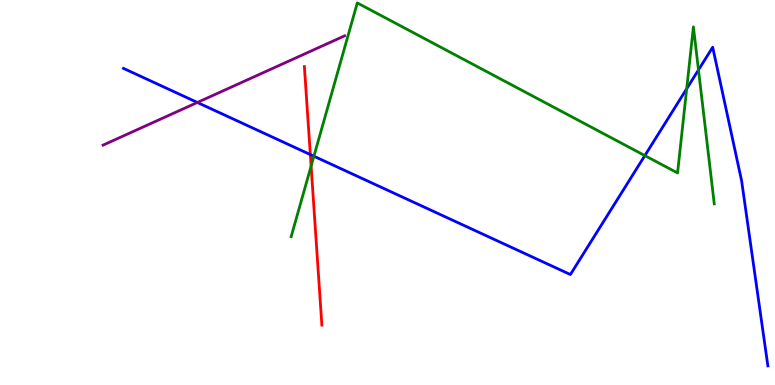[{'lines': ['blue', 'red'], 'intersections': [{'x': 4.0, 'y': 5.99}]}, {'lines': ['green', 'red'], 'intersections': [{'x': 4.01, 'y': 5.69}]}, {'lines': ['purple', 'red'], 'intersections': []}, {'lines': ['blue', 'green'], 'intersections': [{'x': 4.05, 'y': 5.94}, {'x': 8.32, 'y': 5.96}, {'x': 8.86, 'y': 7.69}, {'x': 9.01, 'y': 8.18}]}, {'lines': ['blue', 'purple'], 'intersections': [{'x': 2.55, 'y': 7.34}]}, {'lines': ['green', 'purple'], 'intersections': []}]